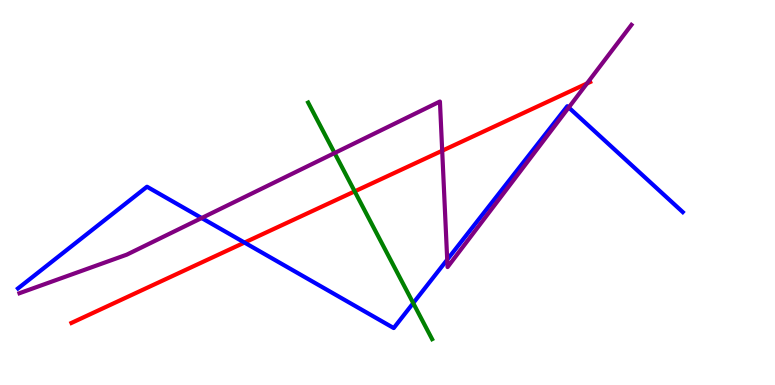[{'lines': ['blue', 'red'], 'intersections': [{'x': 3.15, 'y': 3.7}]}, {'lines': ['green', 'red'], 'intersections': [{'x': 4.58, 'y': 5.03}]}, {'lines': ['purple', 'red'], 'intersections': [{'x': 5.71, 'y': 6.08}, {'x': 7.57, 'y': 7.83}]}, {'lines': ['blue', 'green'], 'intersections': [{'x': 5.33, 'y': 2.13}]}, {'lines': ['blue', 'purple'], 'intersections': [{'x': 2.6, 'y': 4.34}, {'x': 5.77, 'y': 3.26}, {'x': 7.34, 'y': 7.21}]}, {'lines': ['green', 'purple'], 'intersections': [{'x': 4.32, 'y': 6.03}]}]